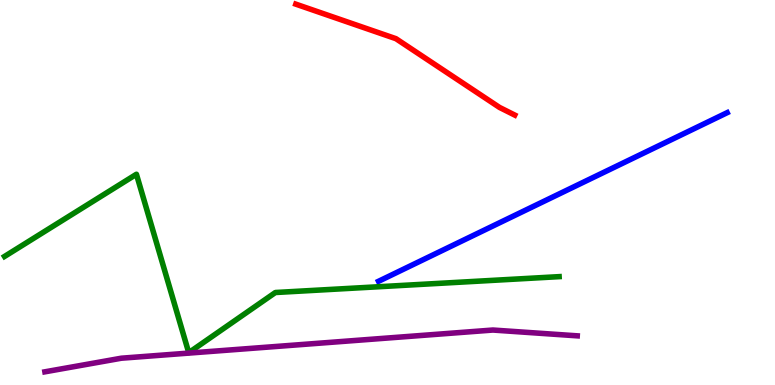[{'lines': ['blue', 'red'], 'intersections': []}, {'lines': ['green', 'red'], 'intersections': []}, {'lines': ['purple', 'red'], 'intersections': []}, {'lines': ['blue', 'green'], 'intersections': []}, {'lines': ['blue', 'purple'], 'intersections': []}, {'lines': ['green', 'purple'], 'intersections': []}]